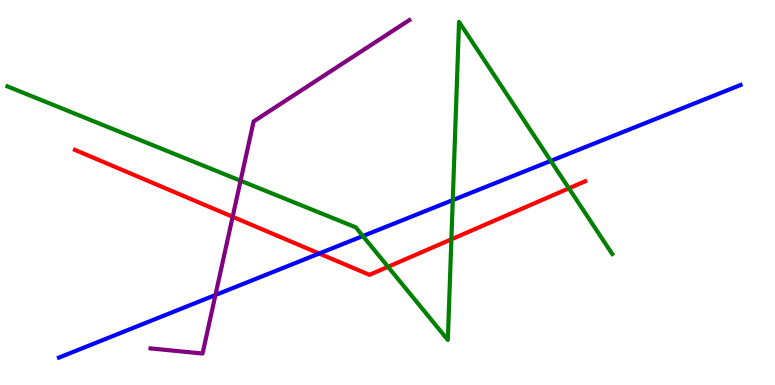[{'lines': ['blue', 'red'], 'intersections': [{'x': 4.12, 'y': 3.42}]}, {'lines': ['green', 'red'], 'intersections': [{'x': 5.01, 'y': 3.07}, {'x': 5.82, 'y': 3.78}, {'x': 7.34, 'y': 5.11}]}, {'lines': ['purple', 'red'], 'intersections': [{'x': 3.0, 'y': 4.37}]}, {'lines': ['blue', 'green'], 'intersections': [{'x': 4.68, 'y': 3.87}, {'x': 5.84, 'y': 4.8}, {'x': 7.11, 'y': 5.82}]}, {'lines': ['blue', 'purple'], 'intersections': [{'x': 2.78, 'y': 2.34}]}, {'lines': ['green', 'purple'], 'intersections': [{'x': 3.1, 'y': 5.31}]}]